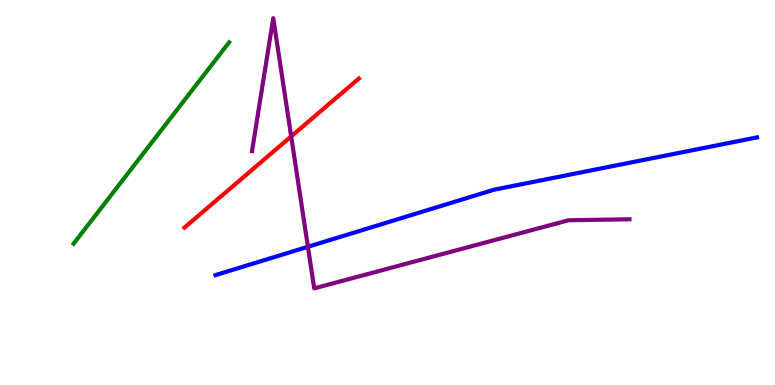[{'lines': ['blue', 'red'], 'intersections': []}, {'lines': ['green', 'red'], 'intersections': []}, {'lines': ['purple', 'red'], 'intersections': [{'x': 3.76, 'y': 6.46}]}, {'lines': ['blue', 'green'], 'intersections': []}, {'lines': ['blue', 'purple'], 'intersections': [{'x': 3.97, 'y': 3.59}]}, {'lines': ['green', 'purple'], 'intersections': []}]